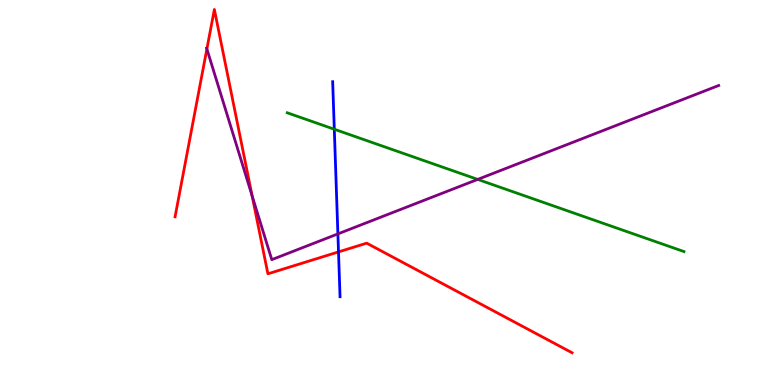[{'lines': ['blue', 'red'], 'intersections': [{'x': 4.37, 'y': 3.46}]}, {'lines': ['green', 'red'], 'intersections': []}, {'lines': ['purple', 'red'], 'intersections': [{'x': 2.67, 'y': 8.73}, {'x': 3.25, 'y': 4.91}]}, {'lines': ['blue', 'green'], 'intersections': [{'x': 4.31, 'y': 6.64}]}, {'lines': ['blue', 'purple'], 'intersections': [{'x': 4.36, 'y': 3.92}]}, {'lines': ['green', 'purple'], 'intersections': [{'x': 6.16, 'y': 5.34}]}]